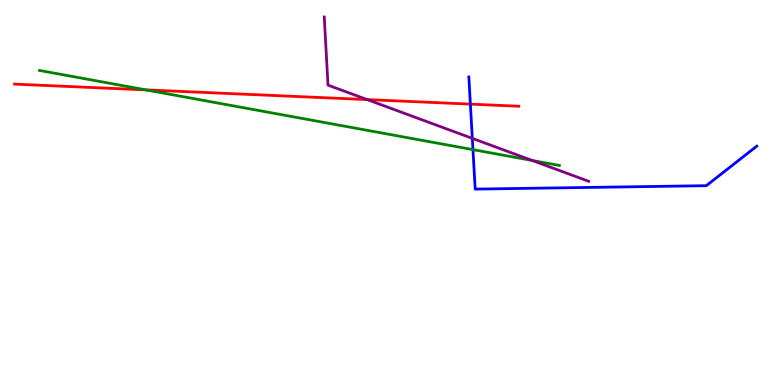[{'lines': ['blue', 'red'], 'intersections': [{'x': 6.07, 'y': 7.3}]}, {'lines': ['green', 'red'], 'intersections': [{'x': 1.88, 'y': 7.67}]}, {'lines': ['purple', 'red'], 'intersections': [{'x': 4.74, 'y': 7.41}]}, {'lines': ['blue', 'green'], 'intersections': [{'x': 6.1, 'y': 6.11}]}, {'lines': ['blue', 'purple'], 'intersections': [{'x': 6.09, 'y': 6.41}]}, {'lines': ['green', 'purple'], 'intersections': [{'x': 6.87, 'y': 5.83}]}]